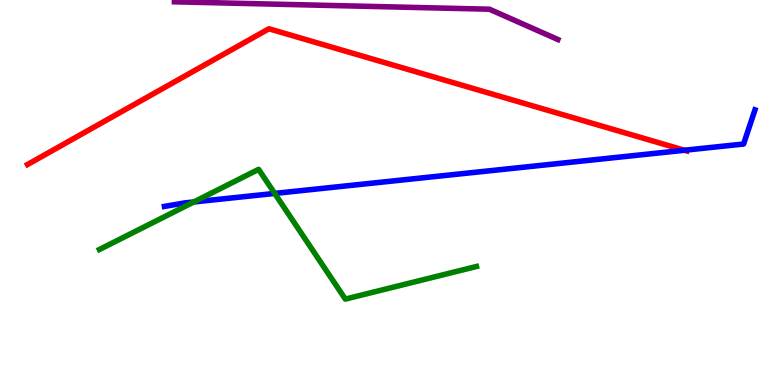[{'lines': ['blue', 'red'], 'intersections': [{'x': 8.83, 'y': 6.1}]}, {'lines': ['green', 'red'], 'intersections': []}, {'lines': ['purple', 'red'], 'intersections': []}, {'lines': ['blue', 'green'], 'intersections': [{'x': 2.5, 'y': 4.75}, {'x': 3.54, 'y': 4.98}]}, {'lines': ['blue', 'purple'], 'intersections': []}, {'lines': ['green', 'purple'], 'intersections': []}]